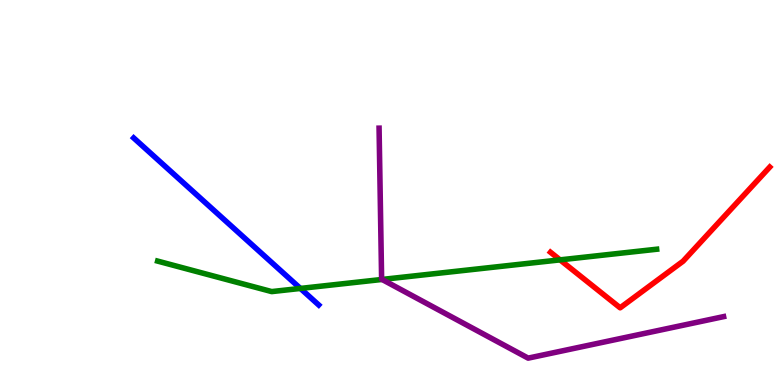[{'lines': ['blue', 'red'], 'intersections': []}, {'lines': ['green', 'red'], 'intersections': [{'x': 7.23, 'y': 3.25}]}, {'lines': ['purple', 'red'], 'intersections': []}, {'lines': ['blue', 'green'], 'intersections': [{'x': 3.88, 'y': 2.51}]}, {'lines': ['blue', 'purple'], 'intersections': []}, {'lines': ['green', 'purple'], 'intersections': [{'x': 4.93, 'y': 2.74}]}]